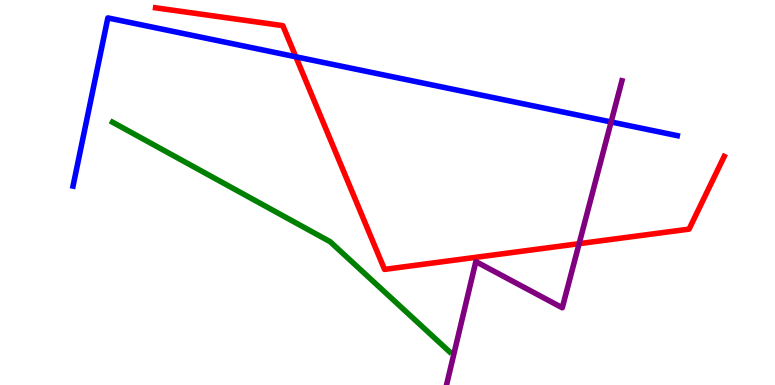[{'lines': ['blue', 'red'], 'intersections': [{'x': 3.82, 'y': 8.53}]}, {'lines': ['green', 'red'], 'intersections': []}, {'lines': ['purple', 'red'], 'intersections': [{'x': 7.47, 'y': 3.67}]}, {'lines': ['blue', 'green'], 'intersections': []}, {'lines': ['blue', 'purple'], 'intersections': [{'x': 7.89, 'y': 6.83}]}, {'lines': ['green', 'purple'], 'intersections': []}]